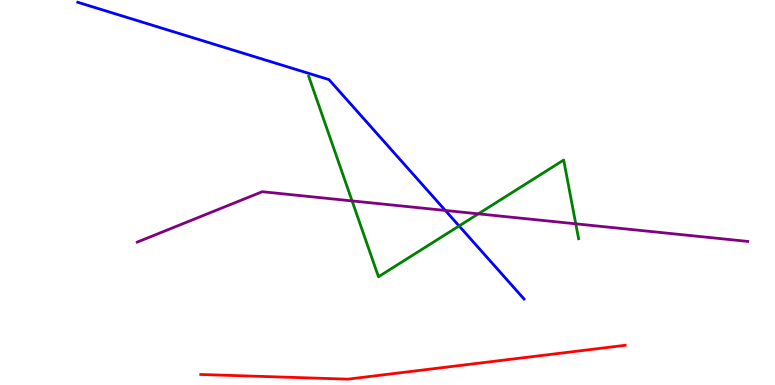[{'lines': ['blue', 'red'], 'intersections': []}, {'lines': ['green', 'red'], 'intersections': []}, {'lines': ['purple', 'red'], 'intersections': []}, {'lines': ['blue', 'green'], 'intersections': [{'x': 5.92, 'y': 4.13}]}, {'lines': ['blue', 'purple'], 'intersections': [{'x': 5.75, 'y': 4.53}]}, {'lines': ['green', 'purple'], 'intersections': [{'x': 4.54, 'y': 4.78}, {'x': 6.17, 'y': 4.45}, {'x': 7.43, 'y': 4.19}]}]